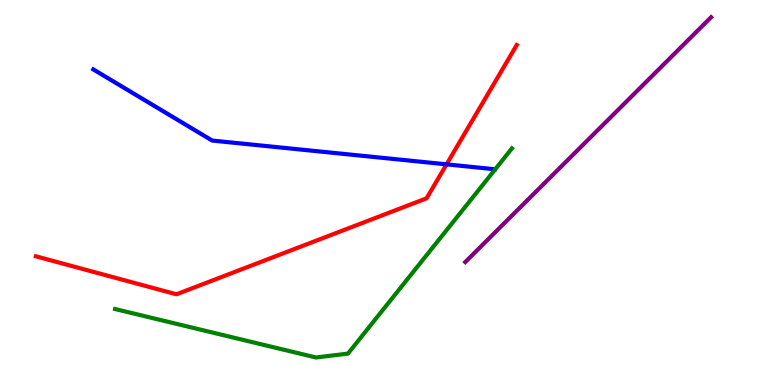[{'lines': ['blue', 'red'], 'intersections': [{'x': 5.76, 'y': 5.73}]}, {'lines': ['green', 'red'], 'intersections': []}, {'lines': ['purple', 'red'], 'intersections': []}, {'lines': ['blue', 'green'], 'intersections': []}, {'lines': ['blue', 'purple'], 'intersections': []}, {'lines': ['green', 'purple'], 'intersections': []}]